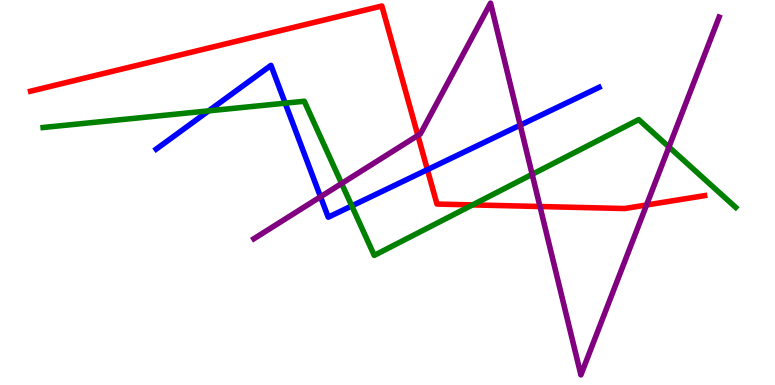[{'lines': ['blue', 'red'], 'intersections': [{'x': 5.51, 'y': 5.59}]}, {'lines': ['green', 'red'], 'intersections': [{'x': 6.1, 'y': 4.68}]}, {'lines': ['purple', 'red'], 'intersections': [{'x': 5.39, 'y': 6.48}, {'x': 6.97, 'y': 4.64}, {'x': 8.34, 'y': 4.68}]}, {'lines': ['blue', 'green'], 'intersections': [{'x': 2.69, 'y': 7.12}, {'x': 3.68, 'y': 7.32}, {'x': 4.54, 'y': 4.65}]}, {'lines': ['blue', 'purple'], 'intersections': [{'x': 4.14, 'y': 4.89}, {'x': 6.71, 'y': 6.75}]}, {'lines': ['green', 'purple'], 'intersections': [{'x': 4.41, 'y': 5.23}, {'x': 6.87, 'y': 5.47}, {'x': 8.63, 'y': 6.18}]}]